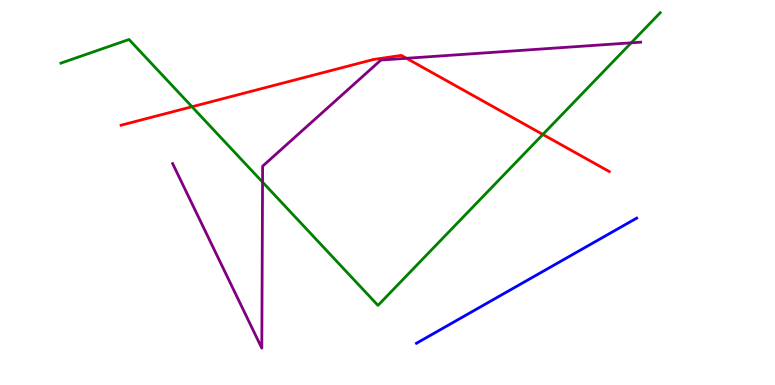[{'lines': ['blue', 'red'], 'intersections': []}, {'lines': ['green', 'red'], 'intersections': [{'x': 2.48, 'y': 7.23}, {'x': 7.0, 'y': 6.51}]}, {'lines': ['purple', 'red'], 'intersections': [{'x': 5.25, 'y': 8.49}]}, {'lines': ['blue', 'green'], 'intersections': []}, {'lines': ['blue', 'purple'], 'intersections': []}, {'lines': ['green', 'purple'], 'intersections': [{'x': 3.39, 'y': 5.27}, {'x': 8.14, 'y': 8.89}]}]